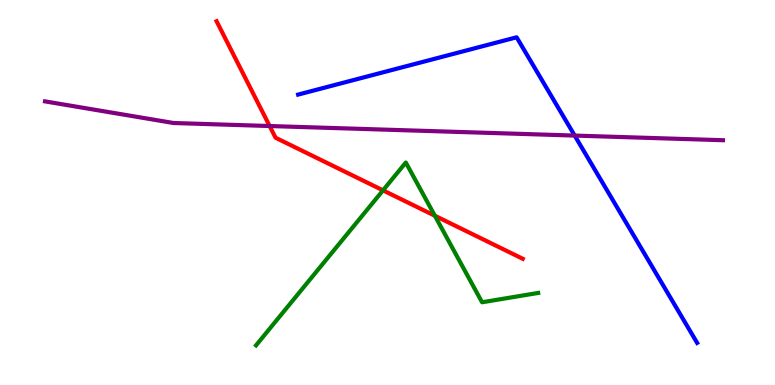[{'lines': ['blue', 'red'], 'intersections': []}, {'lines': ['green', 'red'], 'intersections': [{'x': 4.94, 'y': 5.06}, {'x': 5.61, 'y': 4.4}]}, {'lines': ['purple', 'red'], 'intersections': [{'x': 3.48, 'y': 6.73}]}, {'lines': ['blue', 'green'], 'intersections': []}, {'lines': ['blue', 'purple'], 'intersections': [{'x': 7.42, 'y': 6.48}]}, {'lines': ['green', 'purple'], 'intersections': []}]